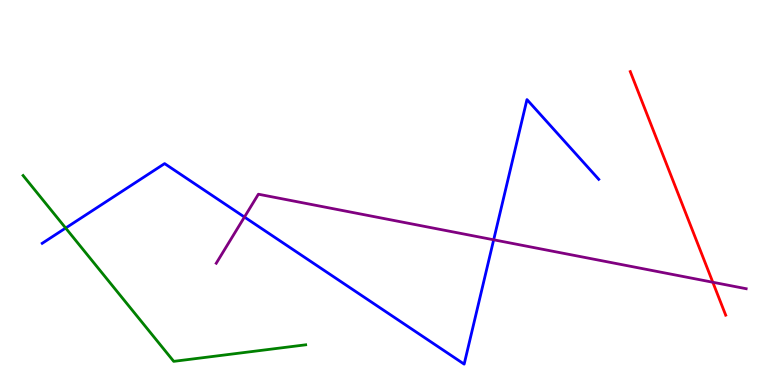[{'lines': ['blue', 'red'], 'intersections': []}, {'lines': ['green', 'red'], 'intersections': []}, {'lines': ['purple', 'red'], 'intersections': [{'x': 9.2, 'y': 2.67}]}, {'lines': ['blue', 'green'], 'intersections': [{'x': 0.847, 'y': 4.08}]}, {'lines': ['blue', 'purple'], 'intersections': [{'x': 3.15, 'y': 4.36}, {'x': 6.37, 'y': 3.77}]}, {'lines': ['green', 'purple'], 'intersections': []}]